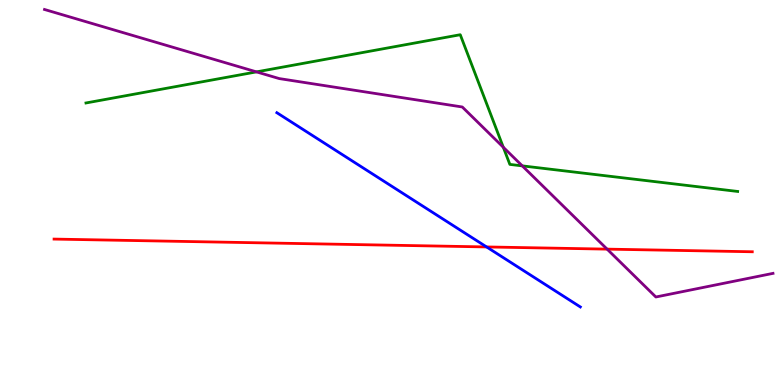[{'lines': ['blue', 'red'], 'intersections': [{'x': 6.28, 'y': 3.59}]}, {'lines': ['green', 'red'], 'intersections': []}, {'lines': ['purple', 'red'], 'intersections': [{'x': 7.83, 'y': 3.53}]}, {'lines': ['blue', 'green'], 'intersections': []}, {'lines': ['blue', 'purple'], 'intersections': []}, {'lines': ['green', 'purple'], 'intersections': [{'x': 3.31, 'y': 8.13}, {'x': 6.49, 'y': 6.18}, {'x': 6.74, 'y': 5.69}]}]